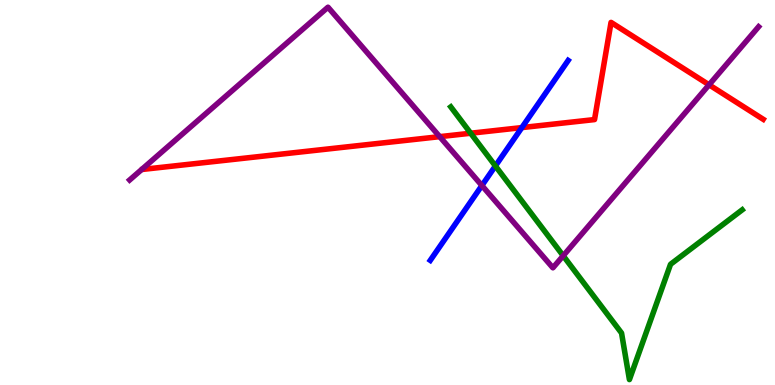[{'lines': ['blue', 'red'], 'intersections': [{'x': 6.73, 'y': 6.69}]}, {'lines': ['green', 'red'], 'intersections': [{'x': 6.07, 'y': 6.54}]}, {'lines': ['purple', 'red'], 'intersections': [{'x': 5.67, 'y': 6.45}, {'x': 9.15, 'y': 7.8}]}, {'lines': ['blue', 'green'], 'intersections': [{'x': 6.39, 'y': 5.69}]}, {'lines': ['blue', 'purple'], 'intersections': [{'x': 6.22, 'y': 5.18}]}, {'lines': ['green', 'purple'], 'intersections': [{'x': 7.27, 'y': 3.36}]}]